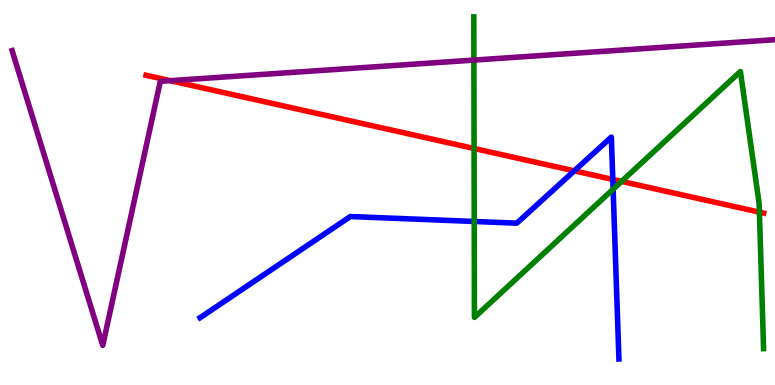[{'lines': ['blue', 'red'], 'intersections': [{'x': 7.41, 'y': 5.56}, {'x': 7.91, 'y': 5.34}]}, {'lines': ['green', 'red'], 'intersections': [{'x': 6.12, 'y': 6.14}, {'x': 8.02, 'y': 5.29}, {'x': 9.8, 'y': 4.49}]}, {'lines': ['purple', 'red'], 'intersections': [{'x': 2.2, 'y': 7.9}]}, {'lines': ['blue', 'green'], 'intersections': [{'x': 6.12, 'y': 4.25}, {'x': 7.91, 'y': 5.09}]}, {'lines': ['blue', 'purple'], 'intersections': []}, {'lines': ['green', 'purple'], 'intersections': [{'x': 6.11, 'y': 8.44}]}]